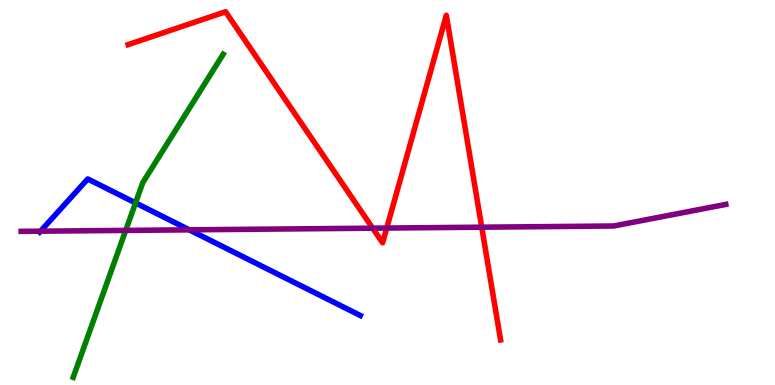[{'lines': ['blue', 'red'], 'intersections': []}, {'lines': ['green', 'red'], 'intersections': []}, {'lines': ['purple', 'red'], 'intersections': [{'x': 4.81, 'y': 4.07}, {'x': 4.99, 'y': 4.08}, {'x': 6.22, 'y': 4.1}]}, {'lines': ['blue', 'green'], 'intersections': [{'x': 1.75, 'y': 4.73}]}, {'lines': ['blue', 'purple'], 'intersections': [{'x': 0.523, 'y': 4.0}, {'x': 2.44, 'y': 4.03}]}, {'lines': ['green', 'purple'], 'intersections': [{'x': 1.62, 'y': 4.02}]}]